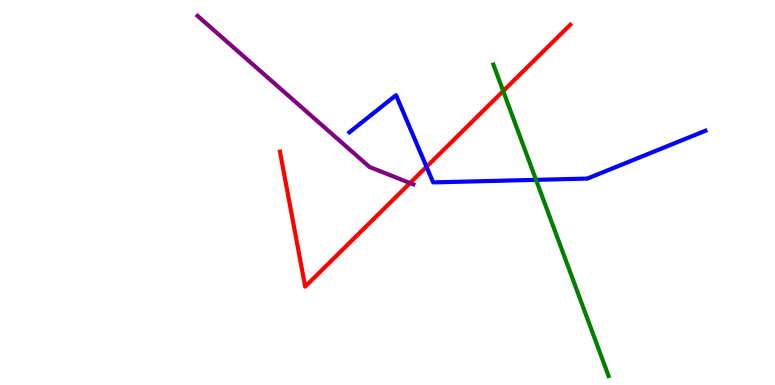[{'lines': ['blue', 'red'], 'intersections': [{'x': 5.5, 'y': 5.67}]}, {'lines': ['green', 'red'], 'intersections': [{'x': 6.49, 'y': 7.64}]}, {'lines': ['purple', 'red'], 'intersections': [{'x': 5.29, 'y': 5.25}]}, {'lines': ['blue', 'green'], 'intersections': [{'x': 6.92, 'y': 5.33}]}, {'lines': ['blue', 'purple'], 'intersections': []}, {'lines': ['green', 'purple'], 'intersections': []}]